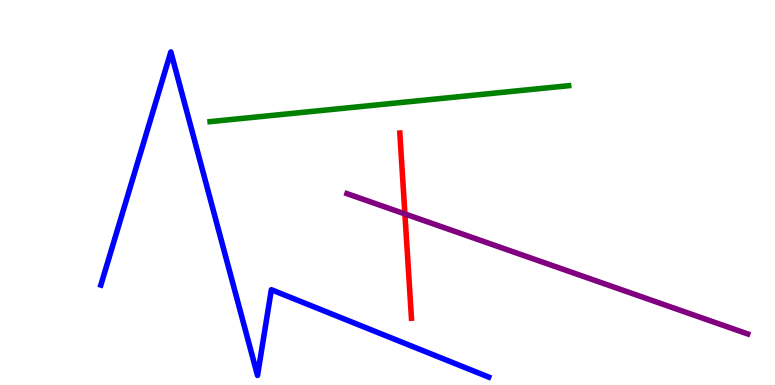[{'lines': ['blue', 'red'], 'intersections': []}, {'lines': ['green', 'red'], 'intersections': []}, {'lines': ['purple', 'red'], 'intersections': [{'x': 5.22, 'y': 4.44}]}, {'lines': ['blue', 'green'], 'intersections': []}, {'lines': ['blue', 'purple'], 'intersections': []}, {'lines': ['green', 'purple'], 'intersections': []}]